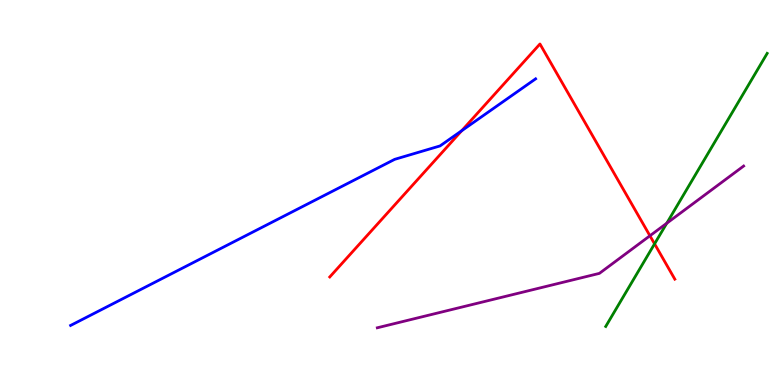[{'lines': ['blue', 'red'], 'intersections': [{'x': 5.96, 'y': 6.6}]}, {'lines': ['green', 'red'], 'intersections': [{'x': 8.45, 'y': 3.67}]}, {'lines': ['purple', 'red'], 'intersections': [{'x': 8.39, 'y': 3.88}]}, {'lines': ['blue', 'green'], 'intersections': []}, {'lines': ['blue', 'purple'], 'intersections': []}, {'lines': ['green', 'purple'], 'intersections': [{'x': 8.6, 'y': 4.2}]}]